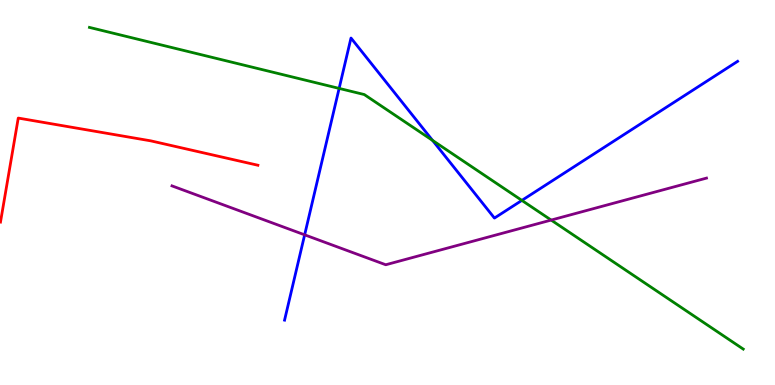[{'lines': ['blue', 'red'], 'intersections': []}, {'lines': ['green', 'red'], 'intersections': []}, {'lines': ['purple', 'red'], 'intersections': []}, {'lines': ['blue', 'green'], 'intersections': [{'x': 4.38, 'y': 7.7}, {'x': 5.58, 'y': 6.35}, {'x': 6.73, 'y': 4.79}]}, {'lines': ['blue', 'purple'], 'intersections': [{'x': 3.93, 'y': 3.9}]}, {'lines': ['green', 'purple'], 'intersections': [{'x': 7.11, 'y': 4.28}]}]